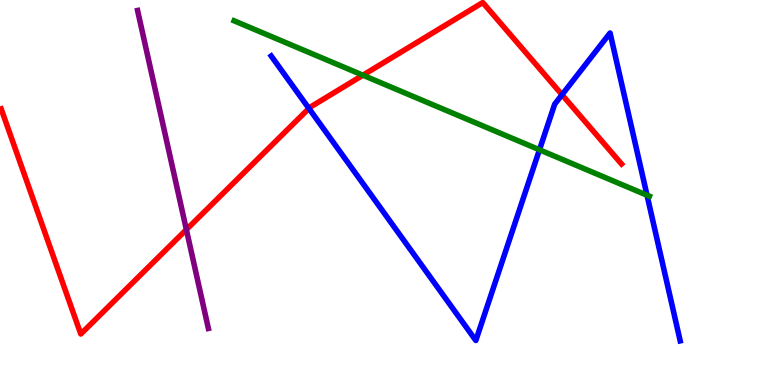[{'lines': ['blue', 'red'], 'intersections': [{'x': 3.99, 'y': 7.18}, {'x': 7.25, 'y': 7.54}]}, {'lines': ['green', 'red'], 'intersections': [{'x': 4.68, 'y': 8.05}]}, {'lines': ['purple', 'red'], 'intersections': [{'x': 2.4, 'y': 4.04}]}, {'lines': ['blue', 'green'], 'intersections': [{'x': 6.96, 'y': 6.11}, {'x': 8.35, 'y': 4.93}]}, {'lines': ['blue', 'purple'], 'intersections': []}, {'lines': ['green', 'purple'], 'intersections': []}]